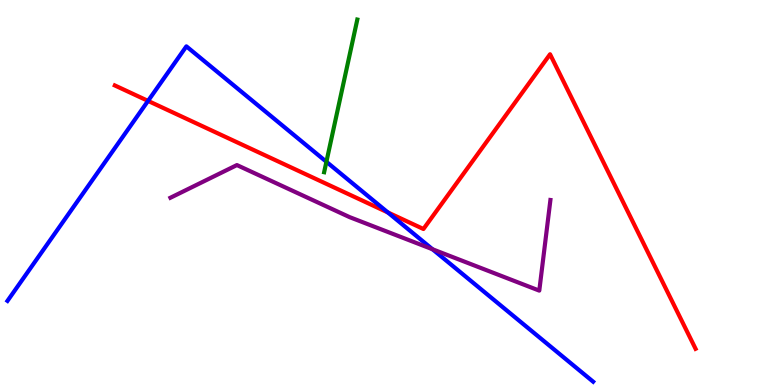[{'lines': ['blue', 'red'], 'intersections': [{'x': 1.91, 'y': 7.38}, {'x': 5.0, 'y': 4.48}]}, {'lines': ['green', 'red'], 'intersections': []}, {'lines': ['purple', 'red'], 'intersections': []}, {'lines': ['blue', 'green'], 'intersections': [{'x': 4.21, 'y': 5.8}]}, {'lines': ['blue', 'purple'], 'intersections': [{'x': 5.58, 'y': 3.53}]}, {'lines': ['green', 'purple'], 'intersections': []}]